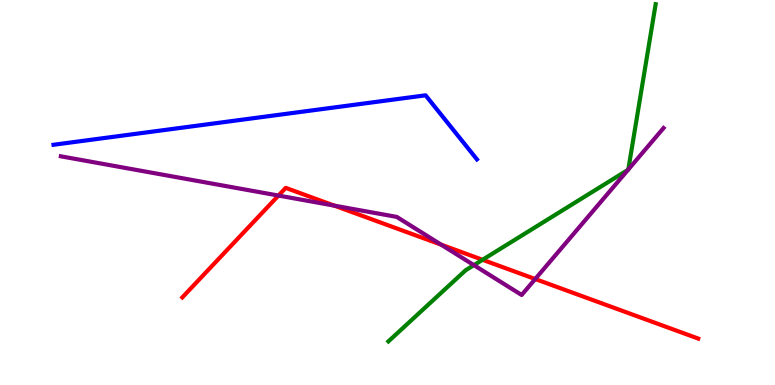[{'lines': ['blue', 'red'], 'intersections': []}, {'lines': ['green', 'red'], 'intersections': [{'x': 6.23, 'y': 3.25}]}, {'lines': ['purple', 'red'], 'intersections': [{'x': 3.59, 'y': 4.92}, {'x': 4.31, 'y': 4.66}, {'x': 5.69, 'y': 3.65}, {'x': 6.91, 'y': 2.75}]}, {'lines': ['blue', 'green'], 'intersections': []}, {'lines': ['blue', 'purple'], 'intersections': []}, {'lines': ['green', 'purple'], 'intersections': [{'x': 6.11, 'y': 3.11}, {'x': 8.1, 'y': 5.59}, {'x': 8.11, 'y': 5.6}]}]